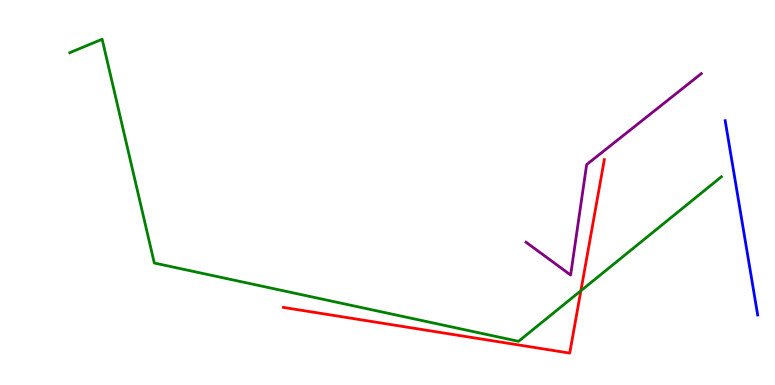[{'lines': ['blue', 'red'], 'intersections': []}, {'lines': ['green', 'red'], 'intersections': [{'x': 7.5, 'y': 2.45}]}, {'lines': ['purple', 'red'], 'intersections': []}, {'lines': ['blue', 'green'], 'intersections': []}, {'lines': ['blue', 'purple'], 'intersections': []}, {'lines': ['green', 'purple'], 'intersections': []}]